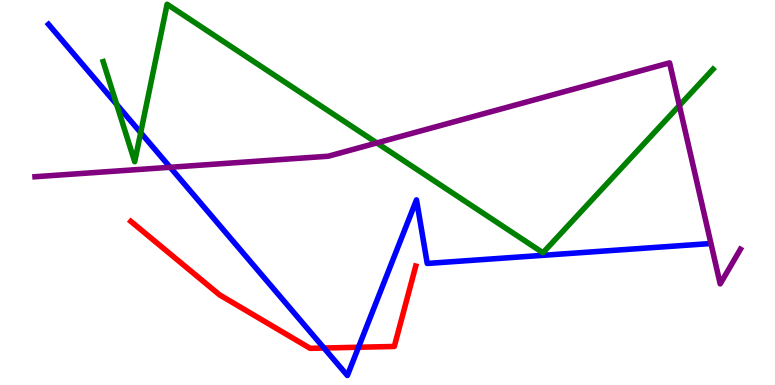[{'lines': ['blue', 'red'], 'intersections': [{'x': 4.18, 'y': 0.961}, {'x': 4.63, 'y': 0.98}]}, {'lines': ['green', 'red'], 'intersections': []}, {'lines': ['purple', 'red'], 'intersections': []}, {'lines': ['blue', 'green'], 'intersections': [{'x': 1.51, 'y': 7.29}, {'x': 1.82, 'y': 6.55}]}, {'lines': ['blue', 'purple'], 'intersections': [{'x': 2.2, 'y': 5.65}]}, {'lines': ['green', 'purple'], 'intersections': [{'x': 4.86, 'y': 6.29}, {'x': 8.77, 'y': 7.26}]}]